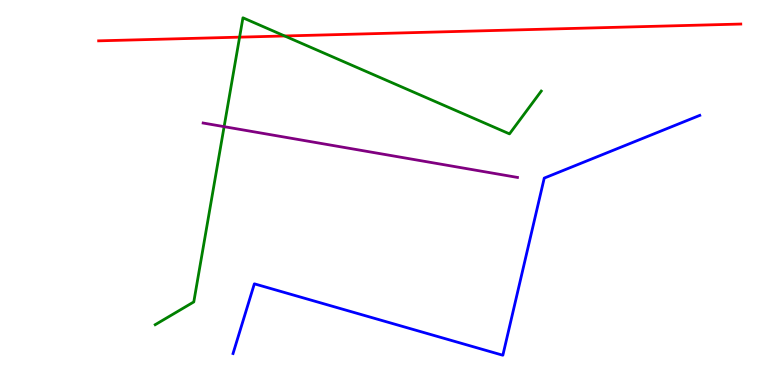[{'lines': ['blue', 'red'], 'intersections': []}, {'lines': ['green', 'red'], 'intersections': [{'x': 3.09, 'y': 9.03}, {'x': 3.67, 'y': 9.07}]}, {'lines': ['purple', 'red'], 'intersections': []}, {'lines': ['blue', 'green'], 'intersections': []}, {'lines': ['blue', 'purple'], 'intersections': []}, {'lines': ['green', 'purple'], 'intersections': [{'x': 2.89, 'y': 6.71}]}]